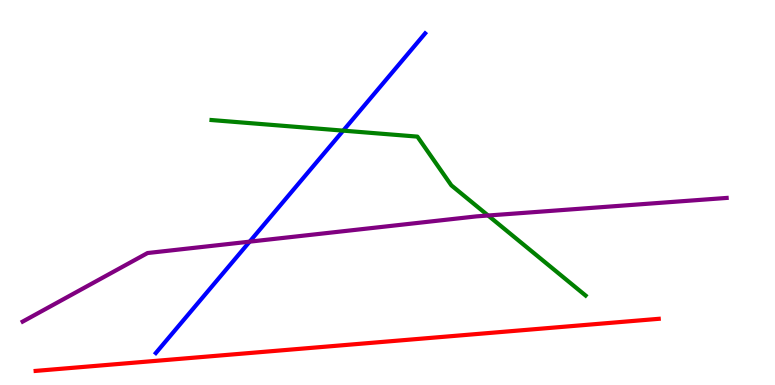[{'lines': ['blue', 'red'], 'intersections': []}, {'lines': ['green', 'red'], 'intersections': []}, {'lines': ['purple', 'red'], 'intersections': []}, {'lines': ['blue', 'green'], 'intersections': [{'x': 4.43, 'y': 6.61}]}, {'lines': ['blue', 'purple'], 'intersections': [{'x': 3.22, 'y': 3.72}]}, {'lines': ['green', 'purple'], 'intersections': [{'x': 6.3, 'y': 4.4}]}]